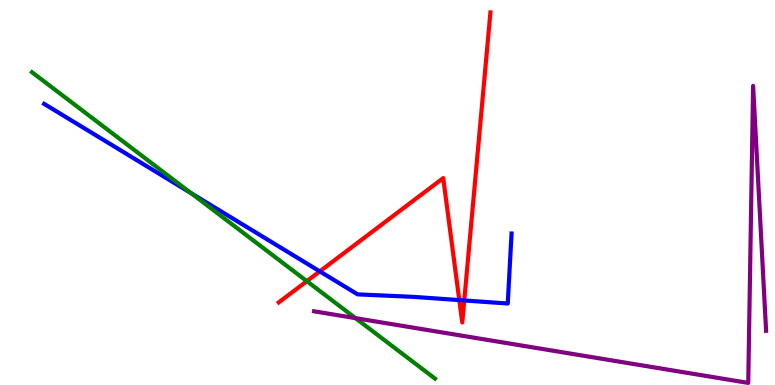[{'lines': ['blue', 'red'], 'intersections': [{'x': 4.13, 'y': 2.95}, {'x': 5.93, 'y': 2.21}, {'x': 5.99, 'y': 2.2}]}, {'lines': ['green', 'red'], 'intersections': [{'x': 3.96, 'y': 2.7}]}, {'lines': ['purple', 'red'], 'intersections': []}, {'lines': ['blue', 'green'], 'intersections': [{'x': 2.47, 'y': 4.98}]}, {'lines': ['blue', 'purple'], 'intersections': []}, {'lines': ['green', 'purple'], 'intersections': [{'x': 4.59, 'y': 1.74}]}]